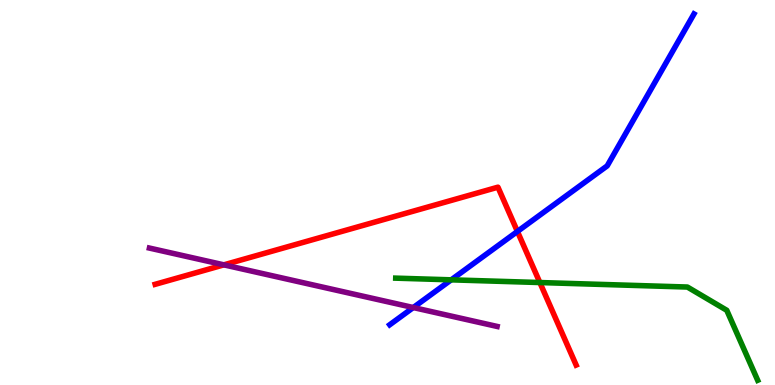[{'lines': ['blue', 'red'], 'intersections': [{'x': 6.68, 'y': 3.99}]}, {'lines': ['green', 'red'], 'intersections': [{'x': 6.97, 'y': 2.66}]}, {'lines': ['purple', 'red'], 'intersections': [{'x': 2.89, 'y': 3.12}]}, {'lines': ['blue', 'green'], 'intersections': [{'x': 5.82, 'y': 2.73}]}, {'lines': ['blue', 'purple'], 'intersections': [{'x': 5.33, 'y': 2.01}]}, {'lines': ['green', 'purple'], 'intersections': []}]